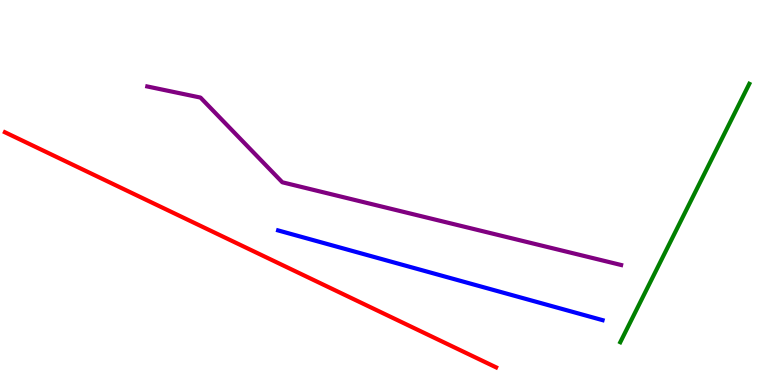[{'lines': ['blue', 'red'], 'intersections': []}, {'lines': ['green', 'red'], 'intersections': []}, {'lines': ['purple', 'red'], 'intersections': []}, {'lines': ['blue', 'green'], 'intersections': []}, {'lines': ['blue', 'purple'], 'intersections': []}, {'lines': ['green', 'purple'], 'intersections': []}]